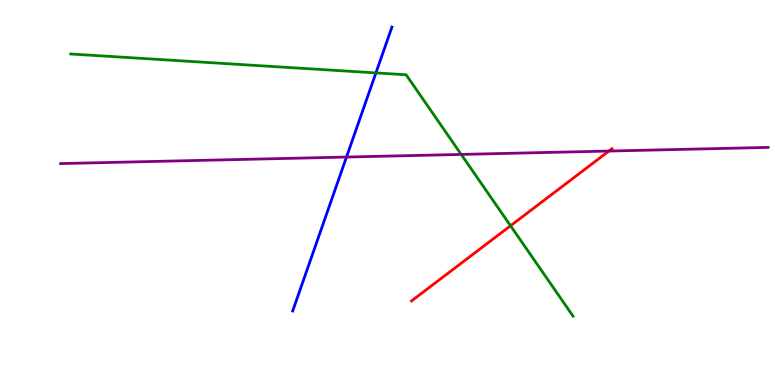[{'lines': ['blue', 'red'], 'intersections': []}, {'lines': ['green', 'red'], 'intersections': [{'x': 6.59, 'y': 4.14}]}, {'lines': ['purple', 'red'], 'intersections': [{'x': 7.86, 'y': 6.08}]}, {'lines': ['blue', 'green'], 'intersections': [{'x': 4.85, 'y': 8.11}]}, {'lines': ['blue', 'purple'], 'intersections': [{'x': 4.47, 'y': 5.92}]}, {'lines': ['green', 'purple'], 'intersections': [{'x': 5.95, 'y': 5.99}]}]